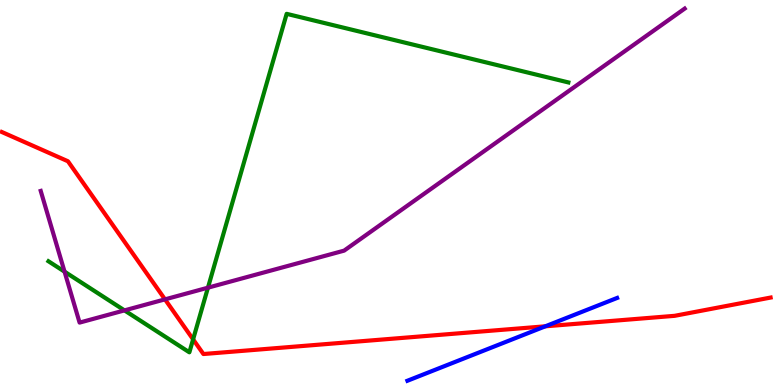[{'lines': ['blue', 'red'], 'intersections': [{'x': 7.04, 'y': 1.52}]}, {'lines': ['green', 'red'], 'intersections': [{'x': 2.49, 'y': 1.19}]}, {'lines': ['purple', 'red'], 'intersections': [{'x': 2.13, 'y': 2.22}]}, {'lines': ['blue', 'green'], 'intersections': []}, {'lines': ['blue', 'purple'], 'intersections': []}, {'lines': ['green', 'purple'], 'intersections': [{'x': 0.833, 'y': 2.94}, {'x': 1.61, 'y': 1.94}, {'x': 2.68, 'y': 2.53}]}]